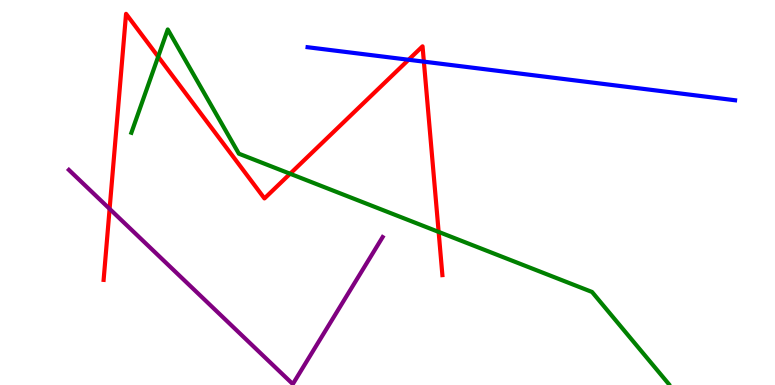[{'lines': ['blue', 'red'], 'intersections': [{'x': 5.27, 'y': 8.45}, {'x': 5.47, 'y': 8.4}]}, {'lines': ['green', 'red'], 'intersections': [{'x': 2.04, 'y': 8.53}, {'x': 3.74, 'y': 5.49}, {'x': 5.66, 'y': 3.98}]}, {'lines': ['purple', 'red'], 'intersections': [{'x': 1.41, 'y': 4.58}]}, {'lines': ['blue', 'green'], 'intersections': []}, {'lines': ['blue', 'purple'], 'intersections': []}, {'lines': ['green', 'purple'], 'intersections': []}]